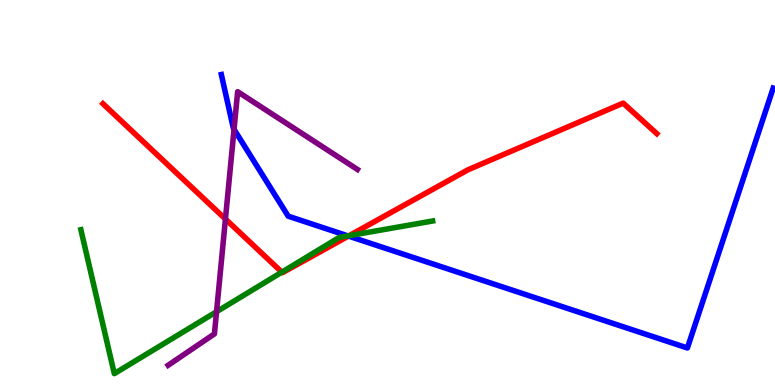[{'lines': ['blue', 'red'], 'intersections': [{'x': 4.5, 'y': 3.87}]}, {'lines': ['green', 'red'], 'intersections': [{'x': 3.64, 'y': 2.93}, {'x': 4.51, 'y': 3.88}]}, {'lines': ['purple', 'red'], 'intersections': [{'x': 2.91, 'y': 4.31}]}, {'lines': ['blue', 'green'], 'intersections': [{'x': 4.49, 'y': 3.87}]}, {'lines': ['blue', 'purple'], 'intersections': [{'x': 3.02, 'y': 6.64}]}, {'lines': ['green', 'purple'], 'intersections': [{'x': 2.79, 'y': 1.9}]}]